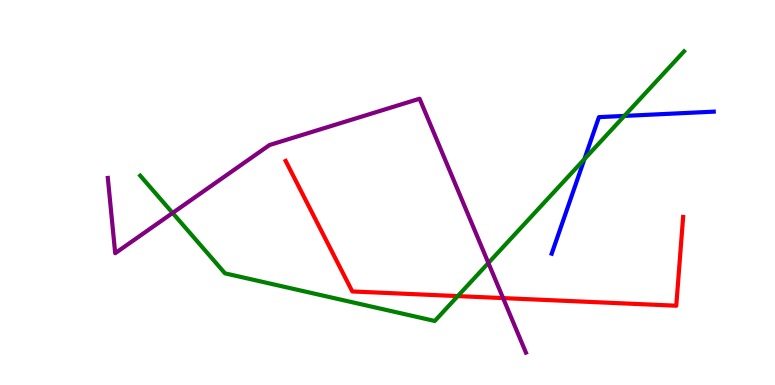[{'lines': ['blue', 'red'], 'intersections': []}, {'lines': ['green', 'red'], 'intersections': [{'x': 5.91, 'y': 2.31}]}, {'lines': ['purple', 'red'], 'intersections': [{'x': 6.49, 'y': 2.26}]}, {'lines': ['blue', 'green'], 'intersections': [{'x': 7.54, 'y': 5.87}, {'x': 8.06, 'y': 6.99}]}, {'lines': ['blue', 'purple'], 'intersections': []}, {'lines': ['green', 'purple'], 'intersections': [{'x': 2.23, 'y': 4.47}, {'x': 6.3, 'y': 3.17}]}]